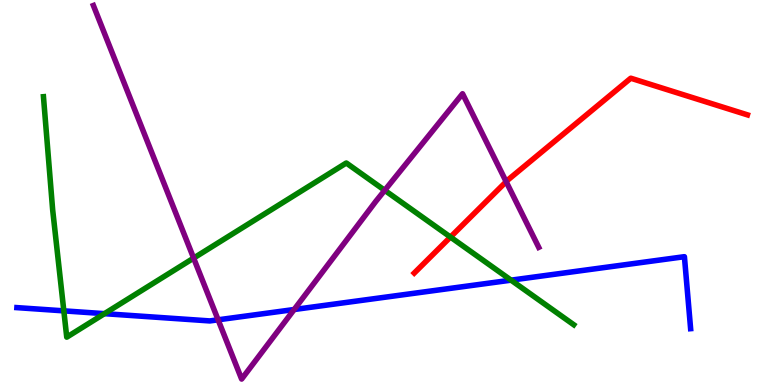[{'lines': ['blue', 'red'], 'intersections': []}, {'lines': ['green', 'red'], 'intersections': [{'x': 5.81, 'y': 3.84}]}, {'lines': ['purple', 'red'], 'intersections': [{'x': 6.53, 'y': 5.28}]}, {'lines': ['blue', 'green'], 'intersections': [{'x': 0.824, 'y': 1.93}, {'x': 1.35, 'y': 1.85}, {'x': 6.59, 'y': 2.72}]}, {'lines': ['blue', 'purple'], 'intersections': [{'x': 2.81, 'y': 1.69}, {'x': 3.8, 'y': 1.96}]}, {'lines': ['green', 'purple'], 'intersections': [{'x': 2.5, 'y': 3.3}, {'x': 4.96, 'y': 5.06}]}]